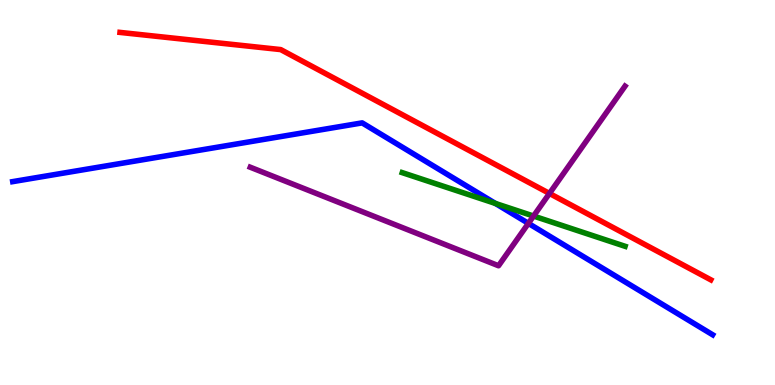[{'lines': ['blue', 'red'], 'intersections': []}, {'lines': ['green', 'red'], 'intersections': []}, {'lines': ['purple', 'red'], 'intersections': [{'x': 7.09, 'y': 4.98}]}, {'lines': ['blue', 'green'], 'intersections': [{'x': 6.39, 'y': 4.72}]}, {'lines': ['blue', 'purple'], 'intersections': [{'x': 6.82, 'y': 4.2}]}, {'lines': ['green', 'purple'], 'intersections': [{'x': 6.88, 'y': 4.39}]}]